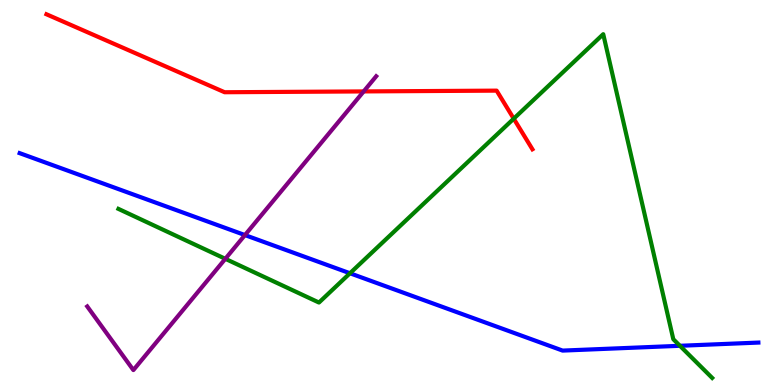[{'lines': ['blue', 'red'], 'intersections': []}, {'lines': ['green', 'red'], 'intersections': [{'x': 6.63, 'y': 6.92}]}, {'lines': ['purple', 'red'], 'intersections': [{'x': 4.69, 'y': 7.63}]}, {'lines': ['blue', 'green'], 'intersections': [{'x': 4.52, 'y': 2.9}, {'x': 8.77, 'y': 1.02}]}, {'lines': ['blue', 'purple'], 'intersections': [{'x': 3.16, 'y': 3.89}]}, {'lines': ['green', 'purple'], 'intersections': [{'x': 2.91, 'y': 3.28}]}]